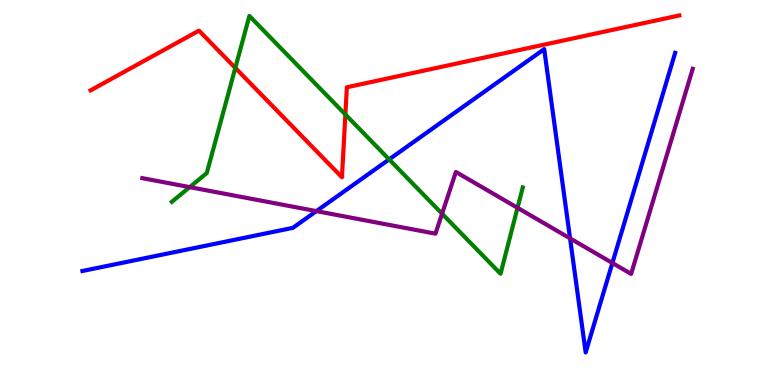[{'lines': ['blue', 'red'], 'intersections': []}, {'lines': ['green', 'red'], 'intersections': [{'x': 3.04, 'y': 8.24}, {'x': 4.46, 'y': 7.03}]}, {'lines': ['purple', 'red'], 'intersections': []}, {'lines': ['blue', 'green'], 'intersections': [{'x': 5.02, 'y': 5.86}]}, {'lines': ['blue', 'purple'], 'intersections': [{'x': 4.08, 'y': 4.52}, {'x': 7.36, 'y': 3.81}, {'x': 7.9, 'y': 3.17}]}, {'lines': ['green', 'purple'], 'intersections': [{'x': 2.45, 'y': 5.14}, {'x': 5.7, 'y': 4.45}, {'x': 6.68, 'y': 4.6}]}]